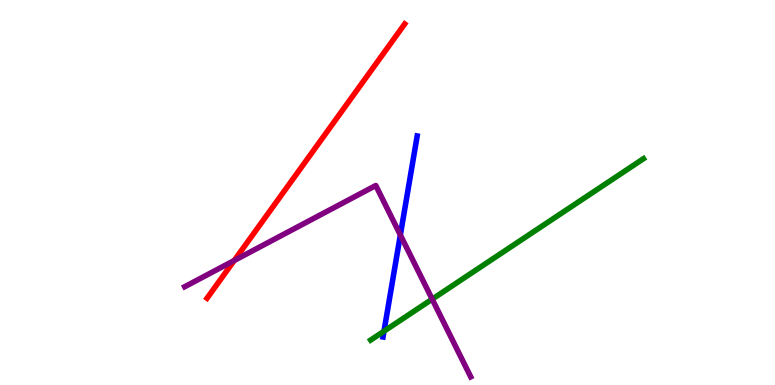[{'lines': ['blue', 'red'], 'intersections': []}, {'lines': ['green', 'red'], 'intersections': []}, {'lines': ['purple', 'red'], 'intersections': [{'x': 3.02, 'y': 3.23}]}, {'lines': ['blue', 'green'], 'intersections': [{'x': 4.95, 'y': 1.4}]}, {'lines': ['blue', 'purple'], 'intersections': [{'x': 5.17, 'y': 3.9}]}, {'lines': ['green', 'purple'], 'intersections': [{'x': 5.58, 'y': 2.23}]}]